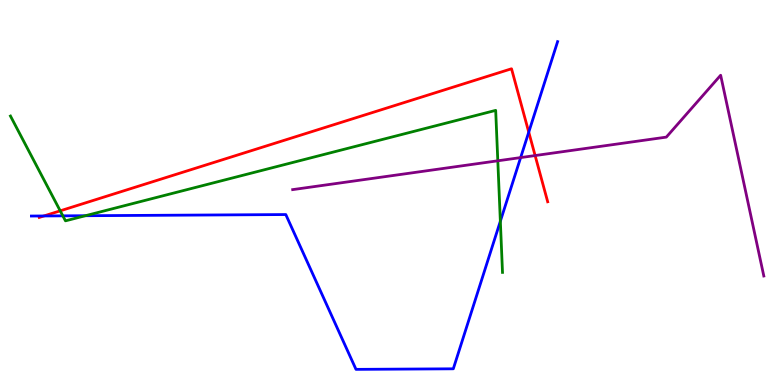[{'lines': ['blue', 'red'], 'intersections': [{'x': 0.567, 'y': 4.39}, {'x': 6.82, 'y': 6.57}]}, {'lines': ['green', 'red'], 'intersections': [{'x': 0.777, 'y': 4.52}]}, {'lines': ['purple', 'red'], 'intersections': [{'x': 6.9, 'y': 5.96}]}, {'lines': ['blue', 'green'], 'intersections': [{'x': 0.811, 'y': 4.39}, {'x': 1.1, 'y': 4.4}, {'x': 6.46, 'y': 4.25}]}, {'lines': ['blue', 'purple'], 'intersections': [{'x': 6.72, 'y': 5.91}]}, {'lines': ['green', 'purple'], 'intersections': [{'x': 6.42, 'y': 5.82}]}]